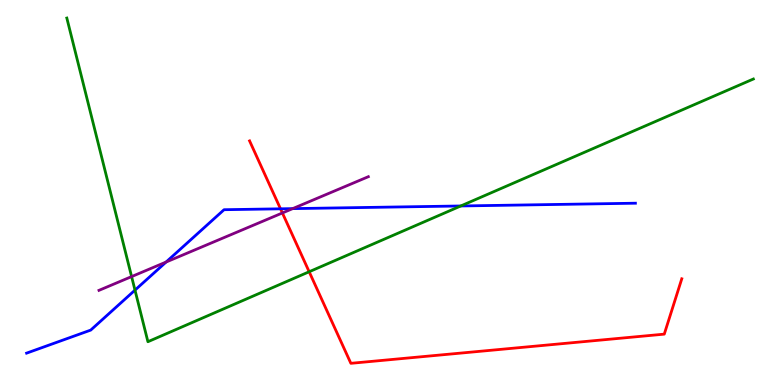[{'lines': ['blue', 'red'], 'intersections': [{'x': 3.62, 'y': 4.58}]}, {'lines': ['green', 'red'], 'intersections': [{'x': 3.99, 'y': 2.94}]}, {'lines': ['purple', 'red'], 'intersections': [{'x': 3.64, 'y': 4.47}]}, {'lines': ['blue', 'green'], 'intersections': [{'x': 1.74, 'y': 2.46}, {'x': 5.95, 'y': 4.65}]}, {'lines': ['blue', 'purple'], 'intersections': [{'x': 2.14, 'y': 3.19}, {'x': 3.78, 'y': 4.58}]}, {'lines': ['green', 'purple'], 'intersections': [{'x': 1.7, 'y': 2.82}]}]